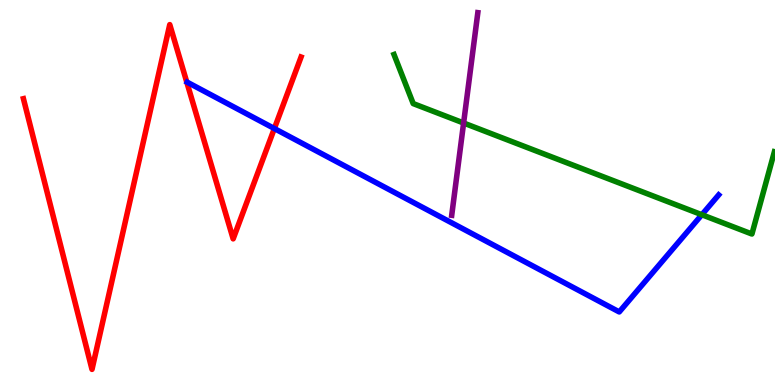[{'lines': ['blue', 'red'], 'intersections': [{'x': 3.54, 'y': 6.66}]}, {'lines': ['green', 'red'], 'intersections': []}, {'lines': ['purple', 'red'], 'intersections': []}, {'lines': ['blue', 'green'], 'intersections': [{'x': 9.06, 'y': 4.42}]}, {'lines': ['blue', 'purple'], 'intersections': []}, {'lines': ['green', 'purple'], 'intersections': [{'x': 5.98, 'y': 6.81}]}]